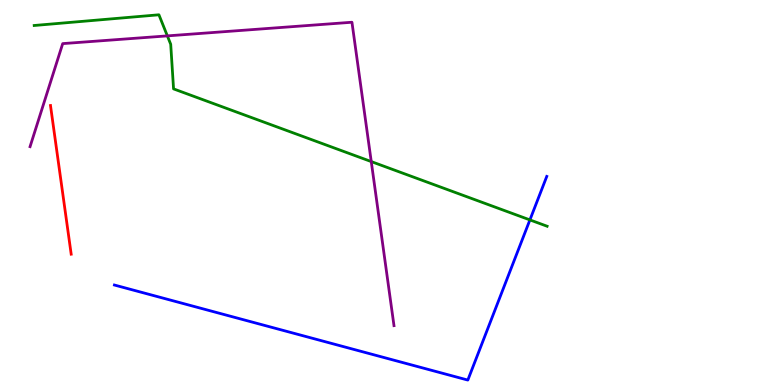[{'lines': ['blue', 'red'], 'intersections': []}, {'lines': ['green', 'red'], 'intersections': []}, {'lines': ['purple', 'red'], 'intersections': []}, {'lines': ['blue', 'green'], 'intersections': [{'x': 6.84, 'y': 4.29}]}, {'lines': ['blue', 'purple'], 'intersections': []}, {'lines': ['green', 'purple'], 'intersections': [{'x': 2.16, 'y': 9.07}, {'x': 4.79, 'y': 5.8}]}]